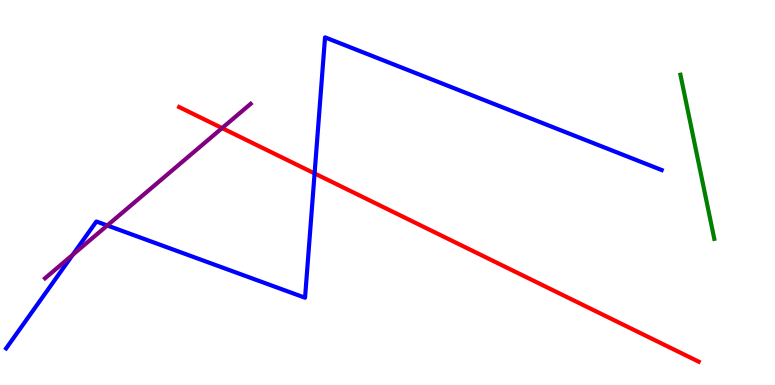[{'lines': ['blue', 'red'], 'intersections': [{'x': 4.06, 'y': 5.5}]}, {'lines': ['green', 'red'], 'intersections': []}, {'lines': ['purple', 'red'], 'intersections': [{'x': 2.87, 'y': 6.67}]}, {'lines': ['blue', 'green'], 'intersections': []}, {'lines': ['blue', 'purple'], 'intersections': [{'x': 0.938, 'y': 3.38}, {'x': 1.38, 'y': 4.14}]}, {'lines': ['green', 'purple'], 'intersections': []}]